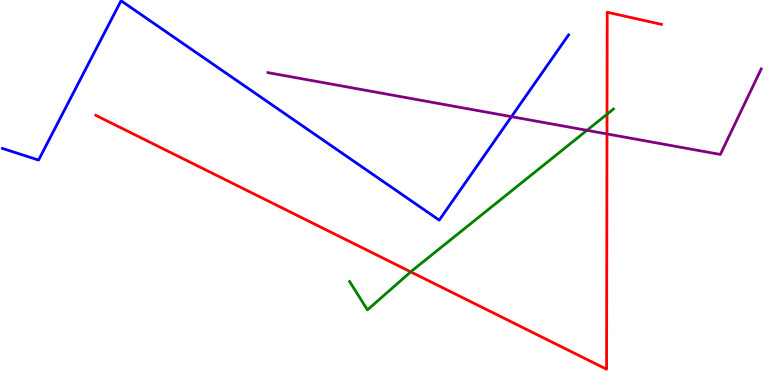[{'lines': ['blue', 'red'], 'intersections': []}, {'lines': ['green', 'red'], 'intersections': [{'x': 5.3, 'y': 2.94}, {'x': 7.83, 'y': 7.03}]}, {'lines': ['purple', 'red'], 'intersections': [{'x': 7.83, 'y': 6.52}]}, {'lines': ['blue', 'green'], 'intersections': []}, {'lines': ['blue', 'purple'], 'intersections': [{'x': 6.6, 'y': 6.97}]}, {'lines': ['green', 'purple'], 'intersections': [{'x': 7.57, 'y': 6.62}]}]